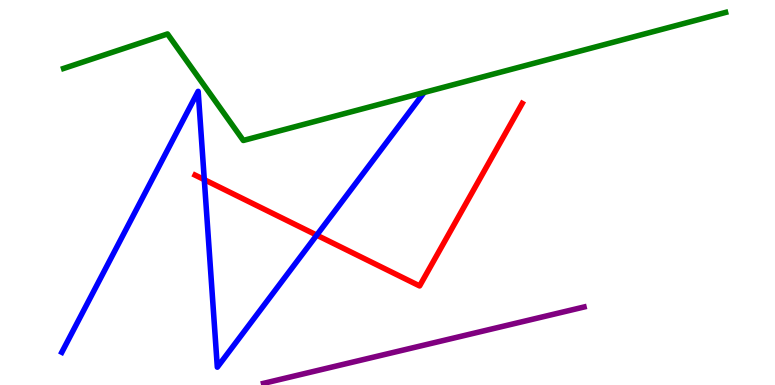[{'lines': ['blue', 'red'], 'intersections': [{'x': 2.64, 'y': 5.33}, {'x': 4.09, 'y': 3.89}]}, {'lines': ['green', 'red'], 'intersections': []}, {'lines': ['purple', 'red'], 'intersections': []}, {'lines': ['blue', 'green'], 'intersections': []}, {'lines': ['blue', 'purple'], 'intersections': []}, {'lines': ['green', 'purple'], 'intersections': []}]